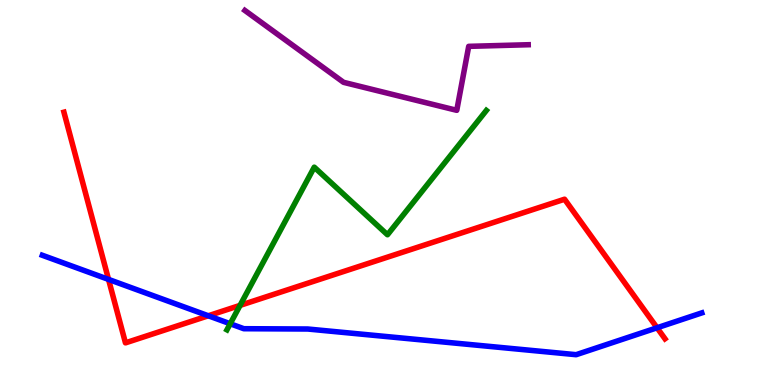[{'lines': ['blue', 'red'], 'intersections': [{'x': 1.4, 'y': 2.74}, {'x': 2.69, 'y': 1.8}, {'x': 8.48, 'y': 1.49}]}, {'lines': ['green', 'red'], 'intersections': [{'x': 3.1, 'y': 2.07}]}, {'lines': ['purple', 'red'], 'intersections': []}, {'lines': ['blue', 'green'], 'intersections': [{'x': 2.97, 'y': 1.59}]}, {'lines': ['blue', 'purple'], 'intersections': []}, {'lines': ['green', 'purple'], 'intersections': []}]